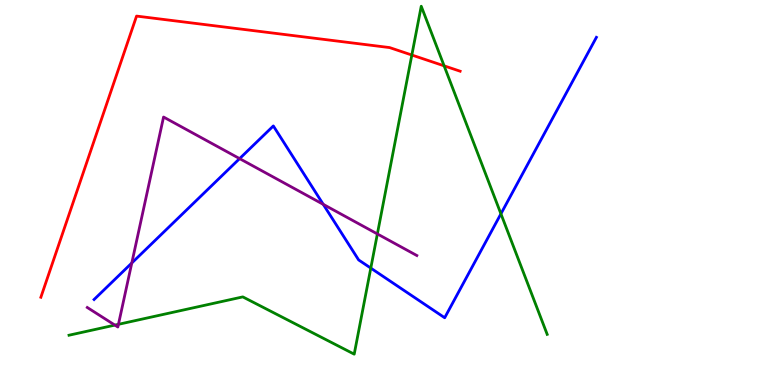[{'lines': ['blue', 'red'], 'intersections': []}, {'lines': ['green', 'red'], 'intersections': [{'x': 5.31, 'y': 8.57}, {'x': 5.73, 'y': 8.29}]}, {'lines': ['purple', 'red'], 'intersections': []}, {'lines': ['blue', 'green'], 'intersections': [{'x': 4.78, 'y': 3.04}, {'x': 6.46, 'y': 4.45}]}, {'lines': ['blue', 'purple'], 'intersections': [{'x': 1.7, 'y': 3.17}, {'x': 3.09, 'y': 5.88}, {'x': 4.17, 'y': 4.69}]}, {'lines': ['green', 'purple'], 'intersections': [{'x': 1.48, 'y': 1.56}, {'x': 1.53, 'y': 1.58}, {'x': 4.87, 'y': 3.92}]}]